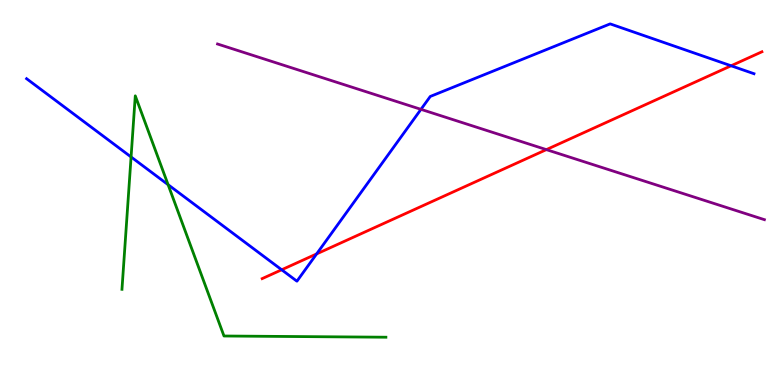[{'lines': ['blue', 'red'], 'intersections': [{'x': 3.63, 'y': 2.99}, {'x': 4.09, 'y': 3.4}, {'x': 9.43, 'y': 8.29}]}, {'lines': ['green', 'red'], 'intersections': []}, {'lines': ['purple', 'red'], 'intersections': [{'x': 7.05, 'y': 6.11}]}, {'lines': ['blue', 'green'], 'intersections': [{'x': 1.69, 'y': 5.92}, {'x': 2.17, 'y': 5.2}]}, {'lines': ['blue', 'purple'], 'intersections': [{'x': 5.43, 'y': 7.16}]}, {'lines': ['green', 'purple'], 'intersections': []}]